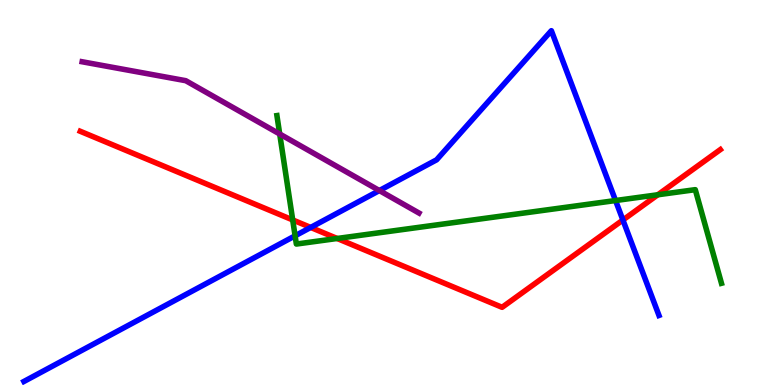[{'lines': ['blue', 'red'], 'intersections': [{'x': 4.01, 'y': 4.09}, {'x': 8.04, 'y': 4.29}]}, {'lines': ['green', 'red'], 'intersections': [{'x': 3.78, 'y': 4.29}, {'x': 4.35, 'y': 3.81}, {'x': 8.49, 'y': 4.94}]}, {'lines': ['purple', 'red'], 'intersections': []}, {'lines': ['blue', 'green'], 'intersections': [{'x': 3.81, 'y': 3.88}, {'x': 7.94, 'y': 4.79}]}, {'lines': ['blue', 'purple'], 'intersections': [{'x': 4.9, 'y': 5.05}]}, {'lines': ['green', 'purple'], 'intersections': [{'x': 3.61, 'y': 6.52}]}]